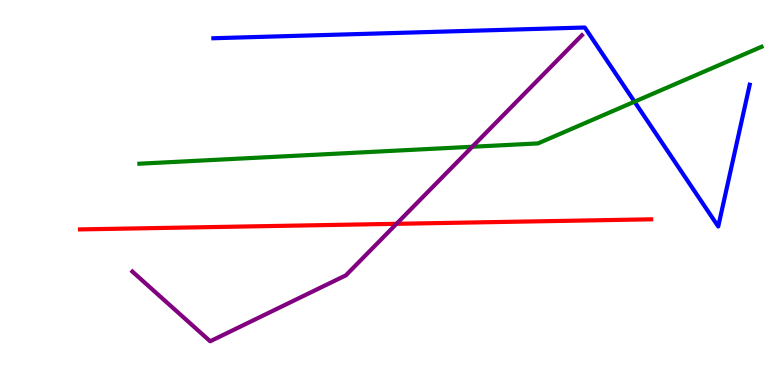[{'lines': ['blue', 'red'], 'intersections': []}, {'lines': ['green', 'red'], 'intersections': []}, {'lines': ['purple', 'red'], 'intersections': [{'x': 5.12, 'y': 4.19}]}, {'lines': ['blue', 'green'], 'intersections': [{'x': 8.19, 'y': 7.36}]}, {'lines': ['blue', 'purple'], 'intersections': []}, {'lines': ['green', 'purple'], 'intersections': [{'x': 6.09, 'y': 6.19}]}]